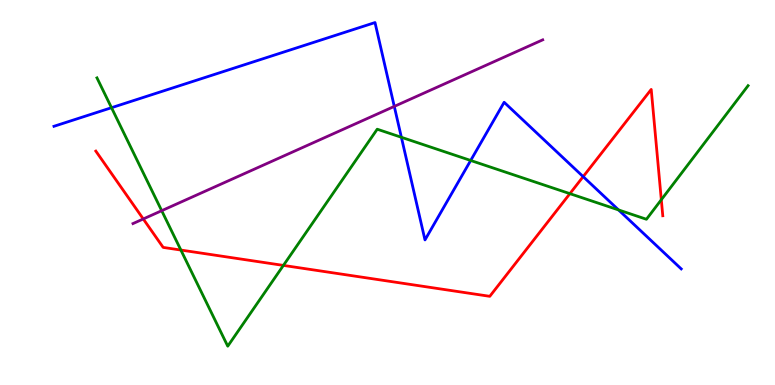[{'lines': ['blue', 'red'], 'intersections': [{'x': 7.52, 'y': 5.41}]}, {'lines': ['green', 'red'], 'intersections': [{'x': 2.33, 'y': 3.51}, {'x': 3.66, 'y': 3.11}, {'x': 7.35, 'y': 4.97}, {'x': 8.53, 'y': 4.81}]}, {'lines': ['purple', 'red'], 'intersections': [{'x': 1.85, 'y': 4.31}]}, {'lines': ['blue', 'green'], 'intersections': [{'x': 1.44, 'y': 7.2}, {'x': 5.18, 'y': 6.43}, {'x': 6.07, 'y': 5.83}, {'x': 7.98, 'y': 4.55}]}, {'lines': ['blue', 'purple'], 'intersections': [{'x': 5.09, 'y': 7.24}]}, {'lines': ['green', 'purple'], 'intersections': [{'x': 2.09, 'y': 4.53}]}]